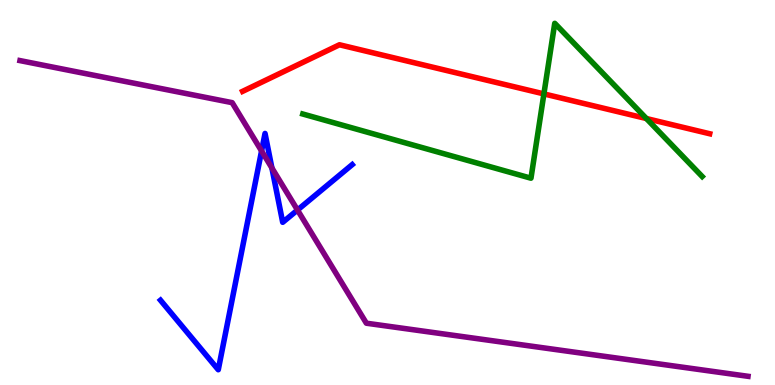[{'lines': ['blue', 'red'], 'intersections': []}, {'lines': ['green', 'red'], 'intersections': [{'x': 7.02, 'y': 7.56}, {'x': 8.34, 'y': 6.92}]}, {'lines': ['purple', 'red'], 'intersections': []}, {'lines': ['blue', 'green'], 'intersections': []}, {'lines': ['blue', 'purple'], 'intersections': [{'x': 3.38, 'y': 6.08}, {'x': 3.51, 'y': 5.64}, {'x': 3.84, 'y': 4.54}]}, {'lines': ['green', 'purple'], 'intersections': []}]